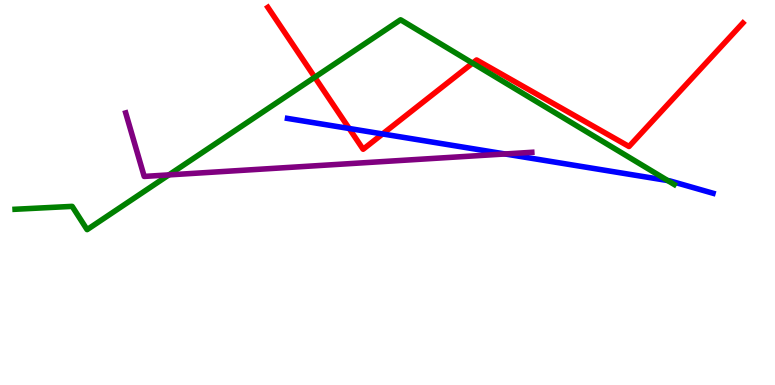[{'lines': ['blue', 'red'], 'intersections': [{'x': 4.51, 'y': 6.66}, {'x': 4.94, 'y': 6.52}]}, {'lines': ['green', 'red'], 'intersections': [{'x': 4.06, 'y': 7.99}, {'x': 6.1, 'y': 8.36}]}, {'lines': ['purple', 'red'], 'intersections': []}, {'lines': ['blue', 'green'], 'intersections': [{'x': 8.62, 'y': 5.31}]}, {'lines': ['blue', 'purple'], 'intersections': [{'x': 6.52, 'y': 6.0}]}, {'lines': ['green', 'purple'], 'intersections': [{'x': 2.18, 'y': 5.46}]}]